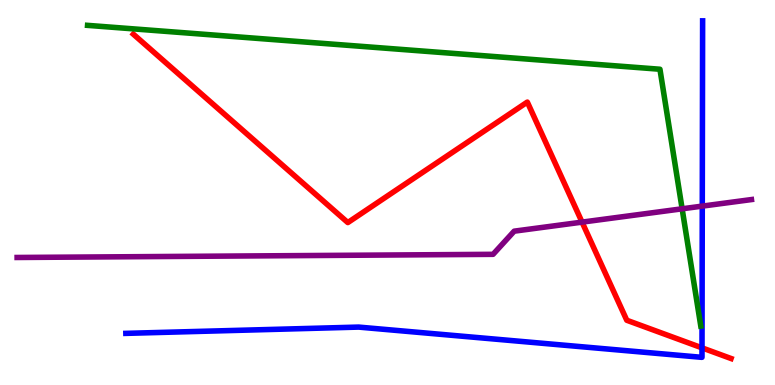[{'lines': ['blue', 'red'], 'intersections': [{'x': 9.06, 'y': 0.965}]}, {'lines': ['green', 'red'], 'intersections': []}, {'lines': ['purple', 'red'], 'intersections': [{'x': 7.51, 'y': 4.23}]}, {'lines': ['blue', 'green'], 'intersections': []}, {'lines': ['blue', 'purple'], 'intersections': [{'x': 9.06, 'y': 4.65}]}, {'lines': ['green', 'purple'], 'intersections': [{'x': 8.8, 'y': 4.58}]}]